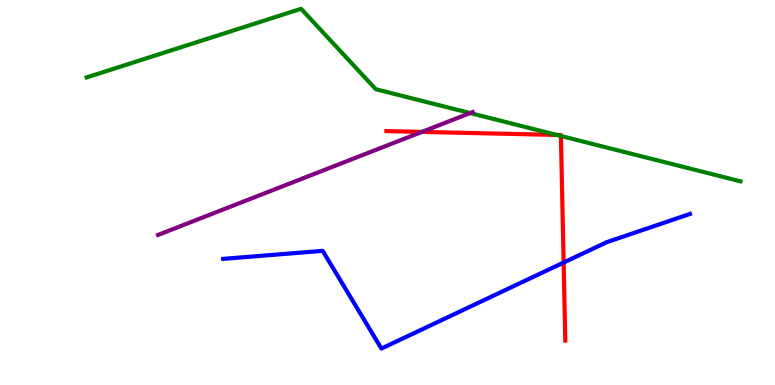[{'lines': ['blue', 'red'], 'intersections': [{'x': 7.27, 'y': 3.18}]}, {'lines': ['green', 'red'], 'intersections': [{'x': 7.18, 'y': 6.5}, {'x': 7.24, 'y': 6.47}]}, {'lines': ['purple', 'red'], 'intersections': [{'x': 5.44, 'y': 6.57}]}, {'lines': ['blue', 'green'], 'intersections': []}, {'lines': ['blue', 'purple'], 'intersections': []}, {'lines': ['green', 'purple'], 'intersections': [{'x': 6.07, 'y': 7.06}]}]